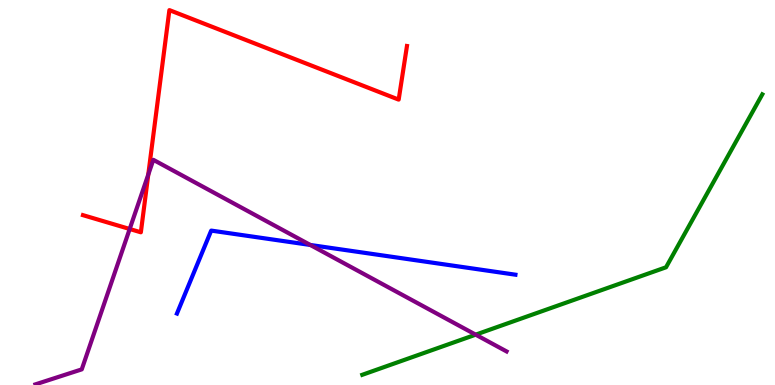[{'lines': ['blue', 'red'], 'intersections': []}, {'lines': ['green', 'red'], 'intersections': []}, {'lines': ['purple', 'red'], 'intersections': [{'x': 1.67, 'y': 4.05}, {'x': 1.91, 'y': 5.46}]}, {'lines': ['blue', 'green'], 'intersections': []}, {'lines': ['blue', 'purple'], 'intersections': [{'x': 4.0, 'y': 3.64}]}, {'lines': ['green', 'purple'], 'intersections': [{'x': 6.14, 'y': 1.31}]}]